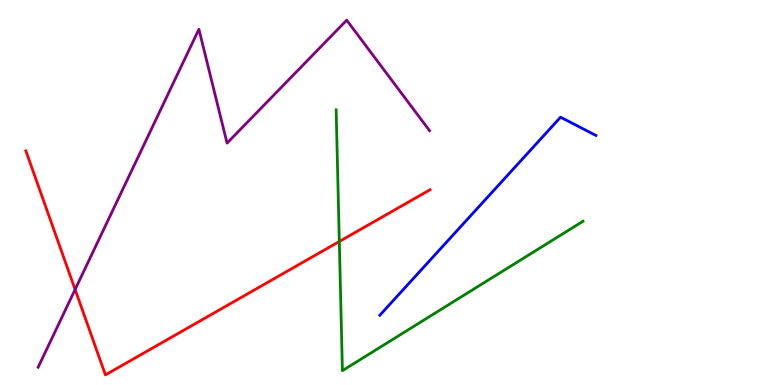[{'lines': ['blue', 'red'], 'intersections': []}, {'lines': ['green', 'red'], 'intersections': [{'x': 4.38, 'y': 3.73}]}, {'lines': ['purple', 'red'], 'intersections': [{'x': 0.969, 'y': 2.48}]}, {'lines': ['blue', 'green'], 'intersections': []}, {'lines': ['blue', 'purple'], 'intersections': []}, {'lines': ['green', 'purple'], 'intersections': []}]